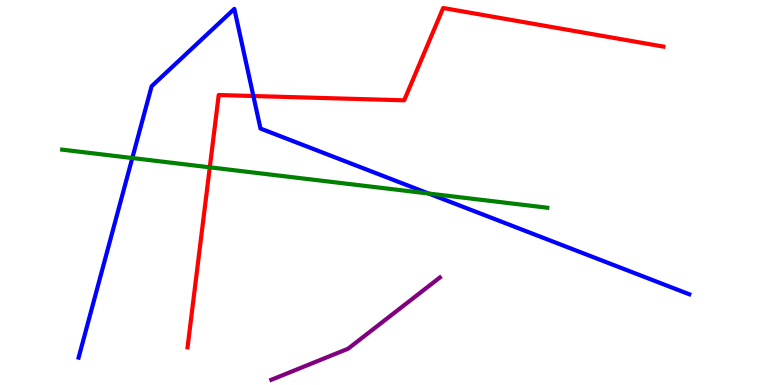[{'lines': ['blue', 'red'], 'intersections': [{'x': 3.27, 'y': 7.51}]}, {'lines': ['green', 'red'], 'intersections': [{'x': 2.71, 'y': 5.65}]}, {'lines': ['purple', 'red'], 'intersections': []}, {'lines': ['blue', 'green'], 'intersections': [{'x': 1.71, 'y': 5.89}, {'x': 5.53, 'y': 4.97}]}, {'lines': ['blue', 'purple'], 'intersections': []}, {'lines': ['green', 'purple'], 'intersections': []}]